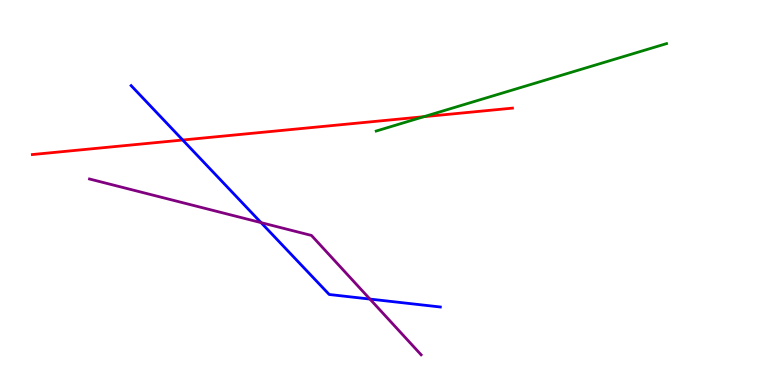[{'lines': ['blue', 'red'], 'intersections': [{'x': 2.36, 'y': 6.36}]}, {'lines': ['green', 'red'], 'intersections': [{'x': 5.47, 'y': 6.97}]}, {'lines': ['purple', 'red'], 'intersections': []}, {'lines': ['blue', 'green'], 'intersections': []}, {'lines': ['blue', 'purple'], 'intersections': [{'x': 3.37, 'y': 4.22}, {'x': 4.77, 'y': 2.23}]}, {'lines': ['green', 'purple'], 'intersections': []}]